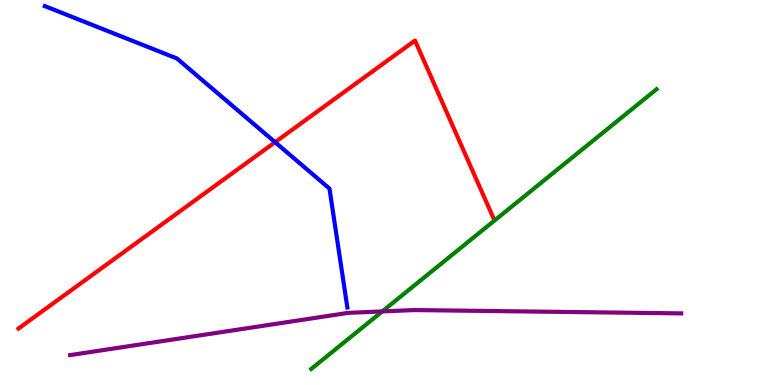[{'lines': ['blue', 'red'], 'intersections': [{'x': 3.55, 'y': 6.31}]}, {'lines': ['green', 'red'], 'intersections': []}, {'lines': ['purple', 'red'], 'intersections': []}, {'lines': ['blue', 'green'], 'intersections': []}, {'lines': ['blue', 'purple'], 'intersections': []}, {'lines': ['green', 'purple'], 'intersections': [{'x': 4.93, 'y': 1.91}]}]